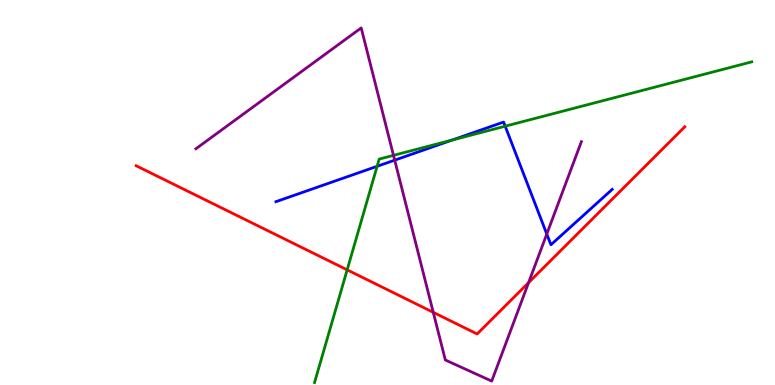[{'lines': ['blue', 'red'], 'intersections': []}, {'lines': ['green', 'red'], 'intersections': [{'x': 4.48, 'y': 2.99}]}, {'lines': ['purple', 'red'], 'intersections': [{'x': 5.59, 'y': 1.89}, {'x': 6.82, 'y': 2.66}]}, {'lines': ['blue', 'green'], 'intersections': [{'x': 4.87, 'y': 5.68}, {'x': 5.84, 'y': 6.36}, {'x': 6.52, 'y': 6.72}]}, {'lines': ['blue', 'purple'], 'intersections': [{'x': 5.09, 'y': 5.84}, {'x': 7.06, 'y': 3.92}]}, {'lines': ['green', 'purple'], 'intersections': [{'x': 5.08, 'y': 5.96}]}]